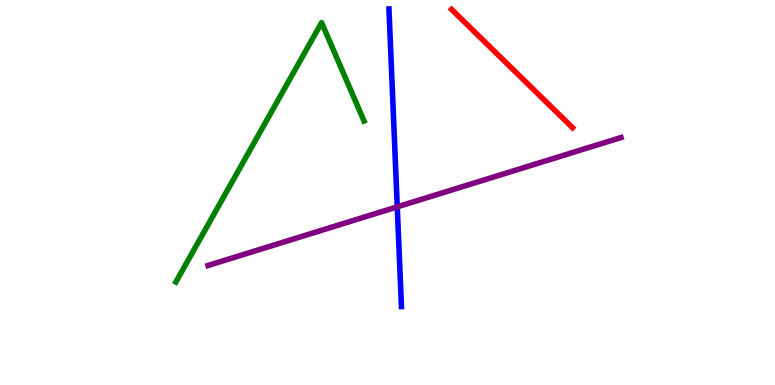[{'lines': ['blue', 'red'], 'intersections': []}, {'lines': ['green', 'red'], 'intersections': []}, {'lines': ['purple', 'red'], 'intersections': []}, {'lines': ['blue', 'green'], 'intersections': []}, {'lines': ['blue', 'purple'], 'intersections': [{'x': 5.13, 'y': 4.63}]}, {'lines': ['green', 'purple'], 'intersections': []}]